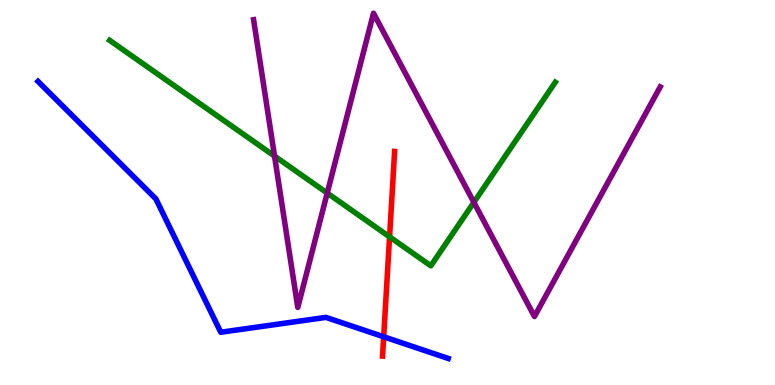[{'lines': ['blue', 'red'], 'intersections': [{'x': 4.95, 'y': 1.25}]}, {'lines': ['green', 'red'], 'intersections': [{'x': 5.03, 'y': 3.85}]}, {'lines': ['purple', 'red'], 'intersections': []}, {'lines': ['blue', 'green'], 'intersections': []}, {'lines': ['blue', 'purple'], 'intersections': []}, {'lines': ['green', 'purple'], 'intersections': [{'x': 3.54, 'y': 5.95}, {'x': 4.22, 'y': 4.98}, {'x': 6.11, 'y': 4.74}]}]